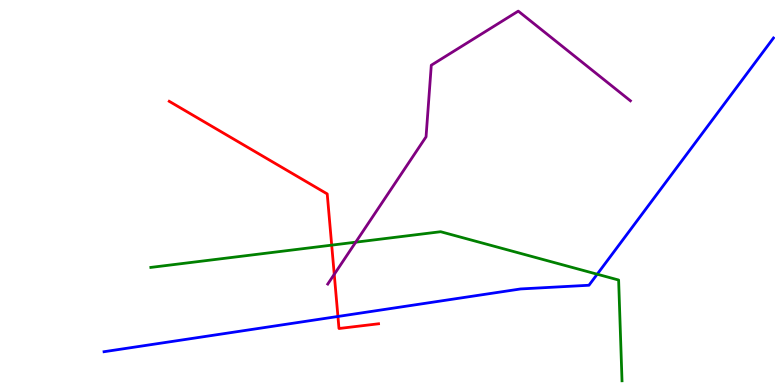[{'lines': ['blue', 'red'], 'intersections': [{'x': 4.36, 'y': 1.78}]}, {'lines': ['green', 'red'], 'intersections': [{'x': 4.28, 'y': 3.63}]}, {'lines': ['purple', 'red'], 'intersections': [{'x': 4.31, 'y': 2.87}]}, {'lines': ['blue', 'green'], 'intersections': [{'x': 7.71, 'y': 2.88}]}, {'lines': ['blue', 'purple'], 'intersections': []}, {'lines': ['green', 'purple'], 'intersections': [{'x': 4.59, 'y': 3.71}]}]